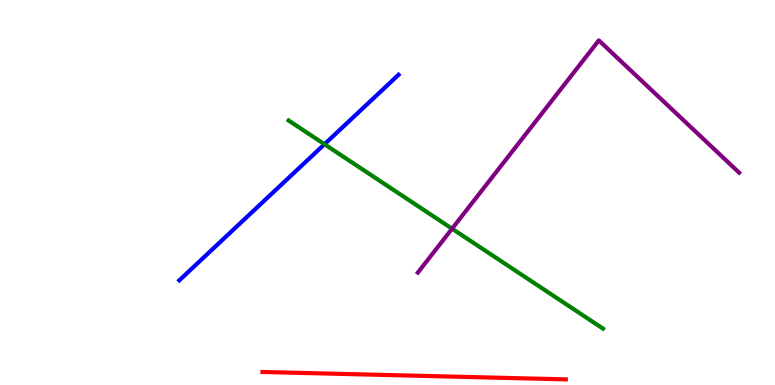[{'lines': ['blue', 'red'], 'intersections': []}, {'lines': ['green', 'red'], 'intersections': []}, {'lines': ['purple', 'red'], 'intersections': []}, {'lines': ['blue', 'green'], 'intersections': [{'x': 4.19, 'y': 6.25}]}, {'lines': ['blue', 'purple'], 'intersections': []}, {'lines': ['green', 'purple'], 'intersections': [{'x': 5.83, 'y': 4.06}]}]